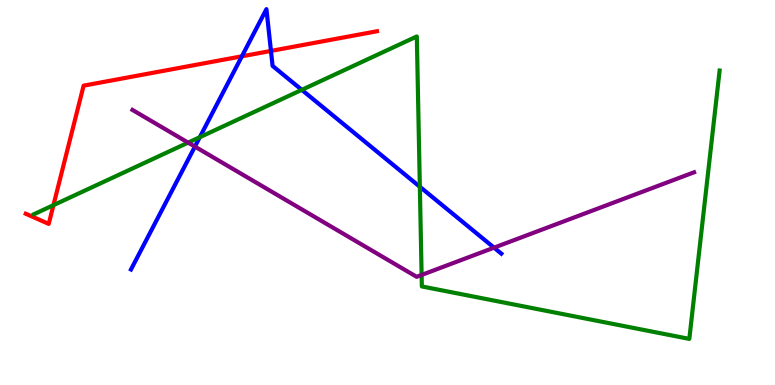[{'lines': ['blue', 'red'], 'intersections': [{'x': 3.12, 'y': 8.54}, {'x': 3.5, 'y': 8.68}]}, {'lines': ['green', 'red'], 'intersections': [{'x': 0.69, 'y': 4.67}]}, {'lines': ['purple', 'red'], 'intersections': []}, {'lines': ['blue', 'green'], 'intersections': [{'x': 2.58, 'y': 6.44}, {'x': 3.89, 'y': 7.67}, {'x': 5.42, 'y': 5.15}]}, {'lines': ['blue', 'purple'], 'intersections': [{'x': 2.52, 'y': 6.19}, {'x': 6.37, 'y': 3.57}]}, {'lines': ['green', 'purple'], 'intersections': [{'x': 2.43, 'y': 6.3}, {'x': 5.44, 'y': 2.86}]}]